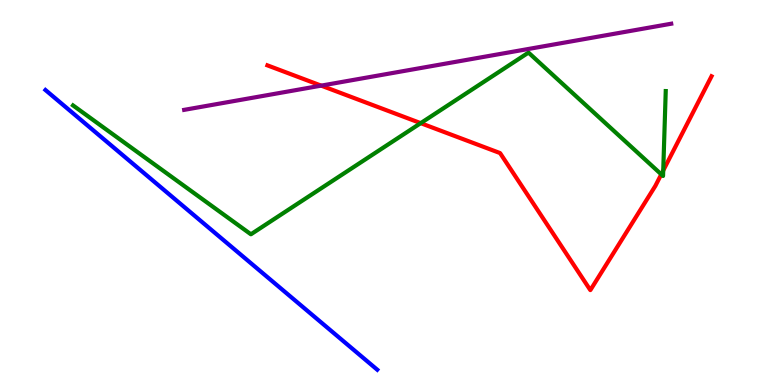[{'lines': ['blue', 'red'], 'intersections': []}, {'lines': ['green', 'red'], 'intersections': [{'x': 5.43, 'y': 6.8}, {'x': 8.53, 'y': 5.47}, {'x': 8.56, 'y': 5.57}]}, {'lines': ['purple', 'red'], 'intersections': [{'x': 4.14, 'y': 7.78}]}, {'lines': ['blue', 'green'], 'intersections': []}, {'lines': ['blue', 'purple'], 'intersections': []}, {'lines': ['green', 'purple'], 'intersections': []}]